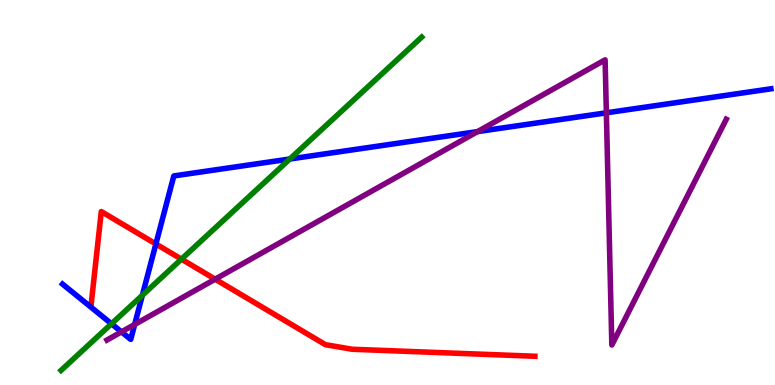[{'lines': ['blue', 'red'], 'intersections': [{'x': 2.01, 'y': 3.66}]}, {'lines': ['green', 'red'], 'intersections': [{'x': 2.34, 'y': 3.27}]}, {'lines': ['purple', 'red'], 'intersections': [{'x': 2.78, 'y': 2.75}]}, {'lines': ['blue', 'green'], 'intersections': [{'x': 1.44, 'y': 1.59}, {'x': 1.84, 'y': 2.33}, {'x': 3.74, 'y': 5.87}]}, {'lines': ['blue', 'purple'], 'intersections': [{'x': 1.57, 'y': 1.38}, {'x': 1.74, 'y': 1.57}, {'x': 6.16, 'y': 6.58}, {'x': 7.82, 'y': 7.07}]}, {'lines': ['green', 'purple'], 'intersections': []}]